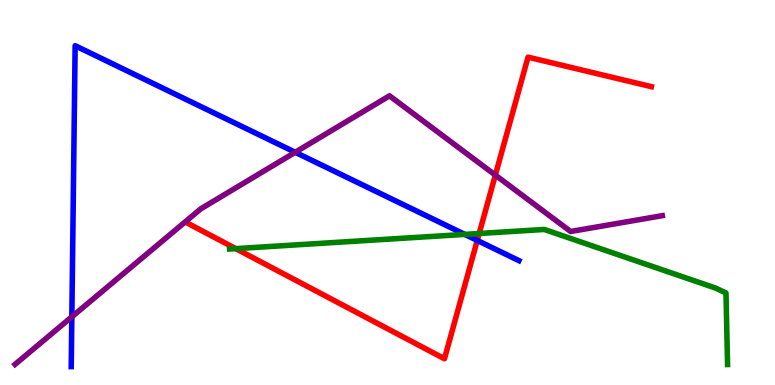[{'lines': ['blue', 'red'], 'intersections': [{'x': 6.16, 'y': 3.76}]}, {'lines': ['green', 'red'], 'intersections': [{'x': 3.04, 'y': 3.54}, {'x': 6.18, 'y': 3.94}]}, {'lines': ['purple', 'red'], 'intersections': [{'x': 6.39, 'y': 5.45}]}, {'lines': ['blue', 'green'], 'intersections': [{'x': 6.0, 'y': 3.91}]}, {'lines': ['blue', 'purple'], 'intersections': [{'x': 0.927, 'y': 1.77}, {'x': 3.81, 'y': 6.04}]}, {'lines': ['green', 'purple'], 'intersections': []}]